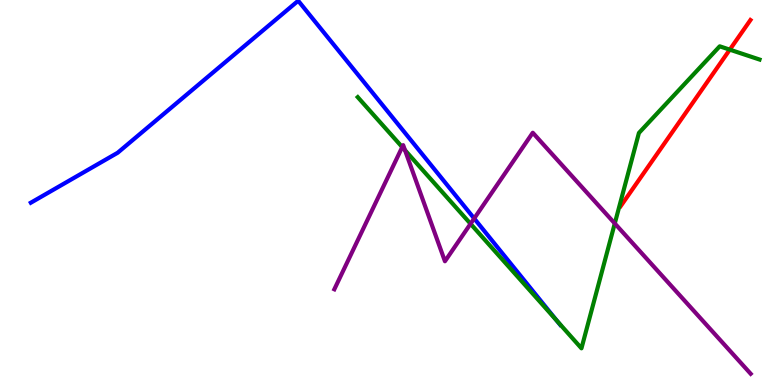[{'lines': ['blue', 'red'], 'intersections': []}, {'lines': ['green', 'red'], 'intersections': [{'x': 9.42, 'y': 8.71}]}, {'lines': ['purple', 'red'], 'intersections': []}, {'lines': ['blue', 'green'], 'intersections': [{'x': 7.18, 'y': 1.67}]}, {'lines': ['blue', 'purple'], 'intersections': [{'x': 6.12, 'y': 4.33}]}, {'lines': ['green', 'purple'], 'intersections': [{'x': 5.19, 'y': 6.18}, {'x': 5.23, 'y': 6.1}, {'x': 6.07, 'y': 4.19}, {'x': 7.93, 'y': 4.2}]}]